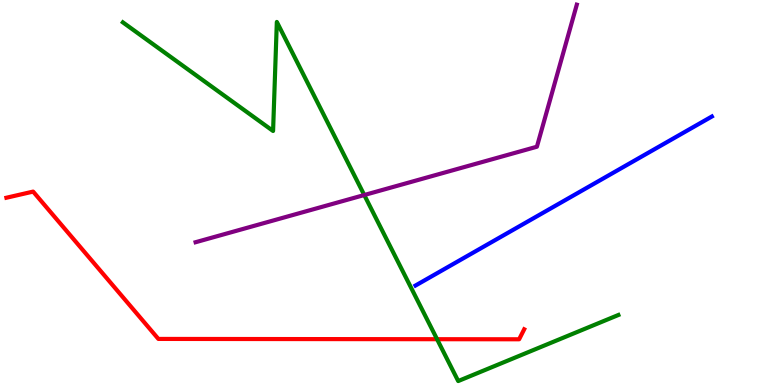[{'lines': ['blue', 'red'], 'intersections': []}, {'lines': ['green', 'red'], 'intersections': [{'x': 5.64, 'y': 1.19}]}, {'lines': ['purple', 'red'], 'intersections': []}, {'lines': ['blue', 'green'], 'intersections': []}, {'lines': ['blue', 'purple'], 'intersections': []}, {'lines': ['green', 'purple'], 'intersections': [{'x': 4.7, 'y': 4.93}]}]